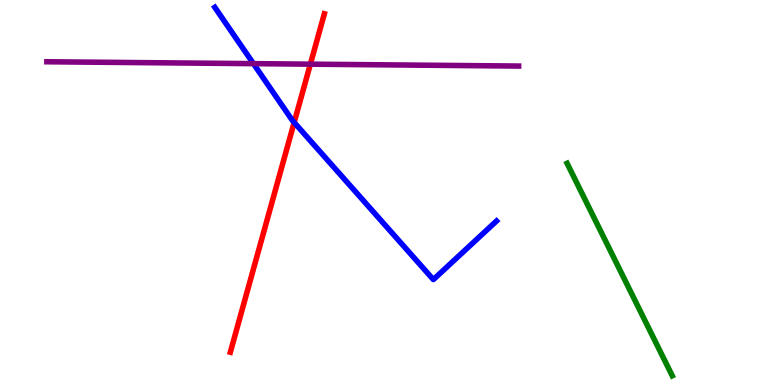[{'lines': ['blue', 'red'], 'intersections': [{'x': 3.8, 'y': 6.82}]}, {'lines': ['green', 'red'], 'intersections': []}, {'lines': ['purple', 'red'], 'intersections': [{'x': 4.0, 'y': 8.33}]}, {'lines': ['blue', 'green'], 'intersections': []}, {'lines': ['blue', 'purple'], 'intersections': [{'x': 3.27, 'y': 8.35}]}, {'lines': ['green', 'purple'], 'intersections': []}]